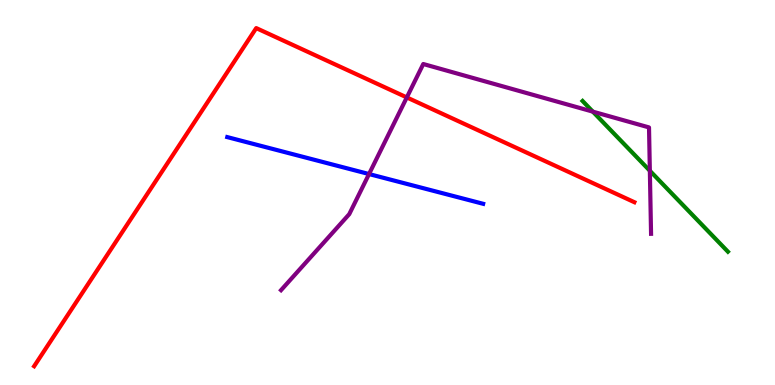[{'lines': ['blue', 'red'], 'intersections': []}, {'lines': ['green', 'red'], 'intersections': []}, {'lines': ['purple', 'red'], 'intersections': [{'x': 5.25, 'y': 7.47}]}, {'lines': ['blue', 'green'], 'intersections': []}, {'lines': ['blue', 'purple'], 'intersections': [{'x': 4.76, 'y': 5.48}]}, {'lines': ['green', 'purple'], 'intersections': [{'x': 7.65, 'y': 7.1}, {'x': 8.39, 'y': 5.57}]}]